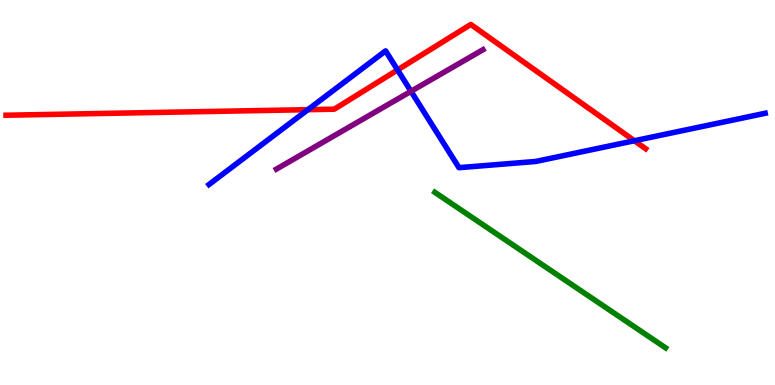[{'lines': ['blue', 'red'], 'intersections': [{'x': 3.97, 'y': 7.15}, {'x': 5.13, 'y': 8.18}, {'x': 8.19, 'y': 6.34}]}, {'lines': ['green', 'red'], 'intersections': []}, {'lines': ['purple', 'red'], 'intersections': []}, {'lines': ['blue', 'green'], 'intersections': []}, {'lines': ['blue', 'purple'], 'intersections': [{'x': 5.3, 'y': 7.63}]}, {'lines': ['green', 'purple'], 'intersections': []}]